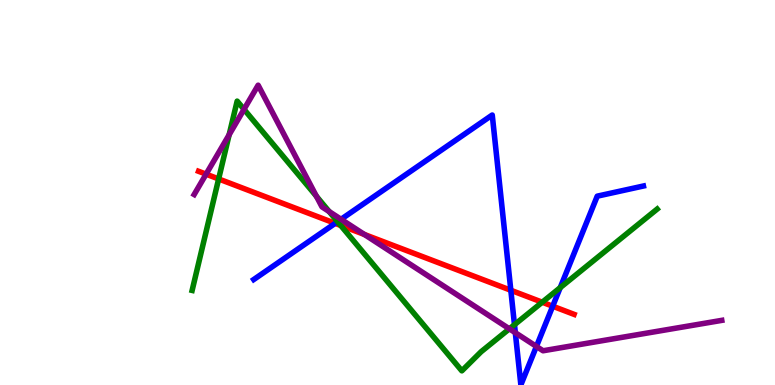[{'lines': ['blue', 'red'], 'intersections': [{'x': 4.32, 'y': 4.2}, {'x': 6.59, 'y': 2.46}, {'x': 7.13, 'y': 2.05}]}, {'lines': ['green', 'red'], 'intersections': [{'x': 2.82, 'y': 5.35}, {'x': 4.4, 'y': 4.14}, {'x': 7.0, 'y': 2.15}]}, {'lines': ['purple', 'red'], 'intersections': [{'x': 2.66, 'y': 5.48}, {'x': 4.7, 'y': 3.91}]}, {'lines': ['blue', 'green'], 'intersections': [{'x': 4.36, 'y': 4.24}, {'x': 6.64, 'y': 1.57}, {'x': 7.23, 'y': 2.53}]}, {'lines': ['blue', 'purple'], 'intersections': [{'x': 4.4, 'y': 4.3}, {'x': 6.65, 'y': 1.36}, {'x': 6.92, 'y': 1.0}]}, {'lines': ['green', 'purple'], 'intersections': [{'x': 2.96, 'y': 6.5}, {'x': 3.15, 'y': 7.16}, {'x': 4.08, 'y': 4.9}, {'x': 4.25, 'y': 4.51}, {'x': 6.57, 'y': 1.46}]}]